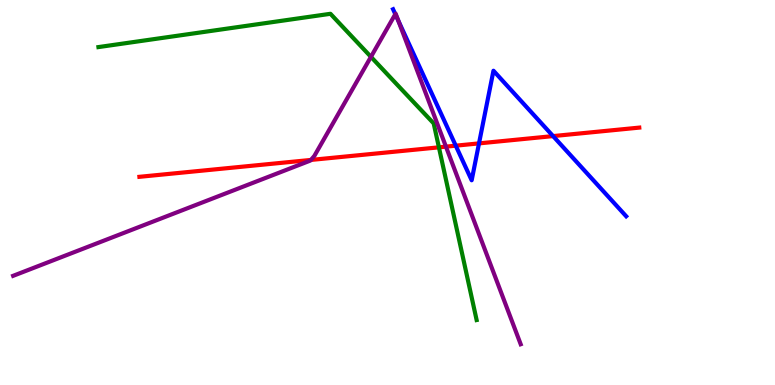[{'lines': ['blue', 'red'], 'intersections': [{'x': 5.88, 'y': 6.22}, {'x': 6.18, 'y': 6.28}, {'x': 7.14, 'y': 6.47}]}, {'lines': ['green', 'red'], 'intersections': [{'x': 5.66, 'y': 6.17}]}, {'lines': ['purple', 'red'], 'intersections': [{'x': 4.01, 'y': 5.85}, {'x': 5.75, 'y': 6.19}]}, {'lines': ['blue', 'green'], 'intersections': []}, {'lines': ['blue', 'purple'], 'intersections': [{'x': 5.1, 'y': 9.63}, {'x': 5.14, 'y': 9.47}]}, {'lines': ['green', 'purple'], 'intersections': [{'x': 4.79, 'y': 8.52}]}]